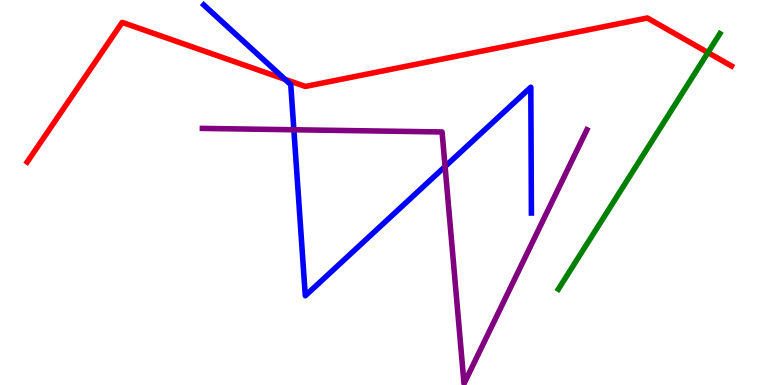[{'lines': ['blue', 'red'], 'intersections': [{'x': 3.68, 'y': 7.94}]}, {'lines': ['green', 'red'], 'intersections': [{'x': 9.13, 'y': 8.63}]}, {'lines': ['purple', 'red'], 'intersections': []}, {'lines': ['blue', 'green'], 'intersections': []}, {'lines': ['blue', 'purple'], 'intersections': [{'x': 3.79, 'y': 6.63}, {'x': 5.74, 'y': 5.68}]}, {'lines': ['green', 'purple'], 'intersections': []}]